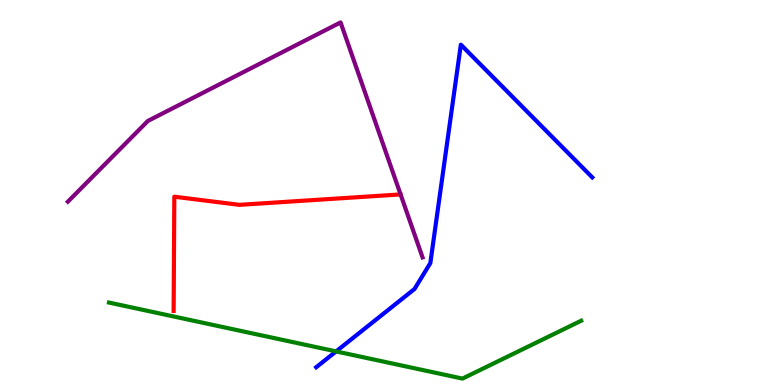[{'lines': ['blue', 'red'], 'intersections': []}, {'lines': ['green', 'red'], 'intersections': []}, {'lines': ['purple', 'red'], 'intersections': []}, {'lines': ['blue', 'green'], 'intersections': [{'x': 4.34, 'y': 0.873}]}, {'lines': ['blue', 'purple'], 'intersections': []}, {'lines': ['green', 'purple'], 'intersections': []}]